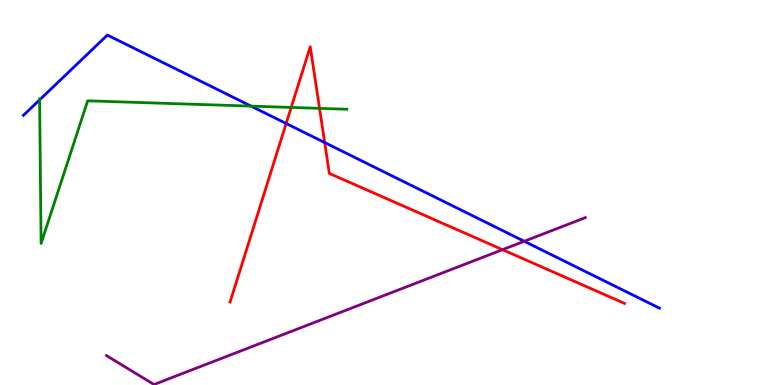[{'lines': ['blue', 'red'], 'intersections': [{'x': 3.69, 'y': 6.79}, {'x': 4.19, 'y': 6.3}]}, {'lines': ['green', 'red'], 'intersections': [{'x': 3.76, 'y': 7.21}, {'x': 4.12, 'y': 7.19}]}, {'lines': ['purple', 'red'], 'intersections': [{'x': 6.48, 'y': 3.51}]}, {'lines': ['blue', 'green'], 'intersections': [{'x': 0.511, 'y': 7.41}, {'x': 3.24, 'y': 7.24}]}, {'lines': ['blue', 'purple'], 'intersections': [{'x': 6.76, 'y': 3.73}]}, {'lines': ['green', 'purple'], 'intersections': []}]